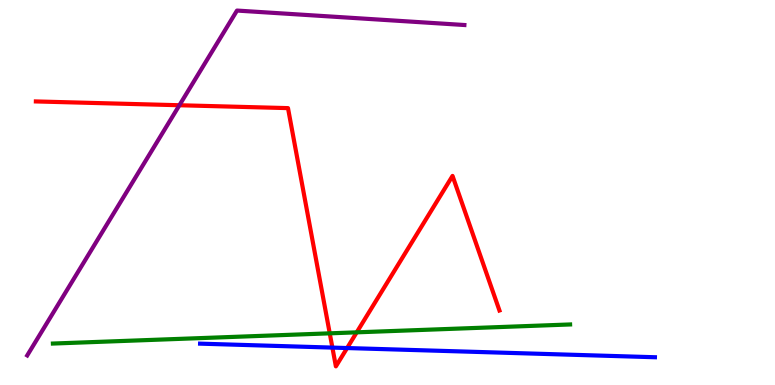[{'lines': ['blue', 'red'], 'intersections': [{'x': 4.29, 'y': 0.971}, {'x': 4.48, 'y': 0.96}]}, {'lines': ['green', 'red'], 'intersections': [{'x': 4.25, 'y': 1.34}, {'x': 4.6, 'y': 1.37}]}, {'lines': ['purple', 'red'], 'intersections': [{'x': 2.31, 'y': 7.27}]}, {'lines': ['blue', 'green'], 'intersections': []}, {'lines': ['blue', 'purple'], 'intersections': []}, {'lines': ['green', 'purple'], 'intersections': []}]